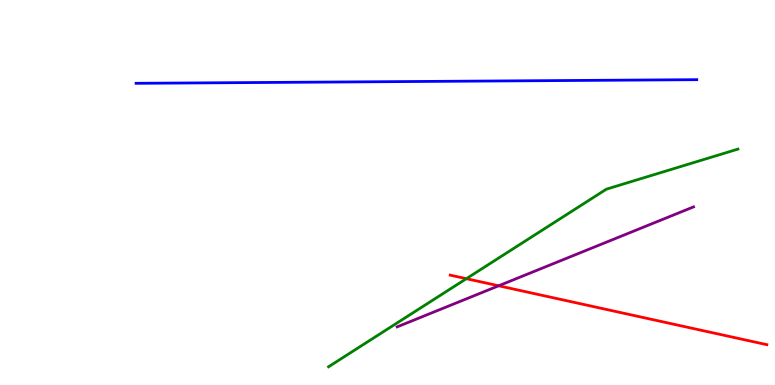[{'lines': ['blue', 'red'], 'intersections': []}, {'lines': ['green', 'red'], 'intersections': [{'x': 6.02, 'y': 2.76}]}, {'lines': ['purple', 'red'], 'intersections': [{'x': 6.43, 'y': 2.58}]}, {'lines': ['blue', 'green'], 'intersections': []}, {'lines': ['blue', 'purple'], 'intersections': []}, {'lines': ['green', 'purple'], 'intersections': []}]